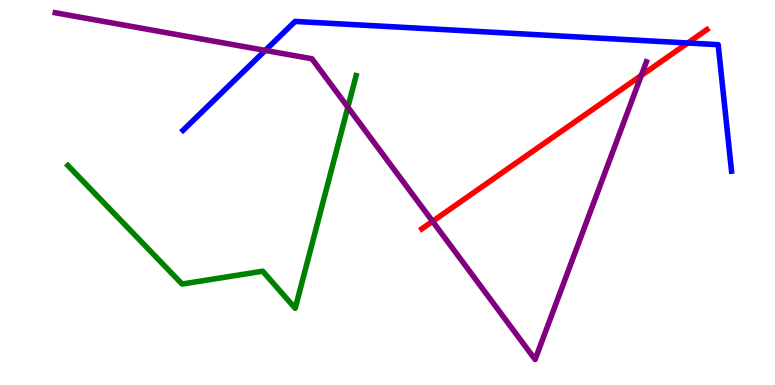[{'lines': ['blue', 'red'], 'intersections': [{'x': 8.87, 'y': 8.88}]}, {'lines': ['green', 'red'], 'intersections': []}, {'lines': ['purple', 'red'], 'intersections': [{'x': 5.58, 'y': 4.25}, {'x': 8.27, 'y': 8.04}]}, {'lines': ['blue', 'green'], 'intersections': []}, {'lines': ['blue', 'purple'], 'intersections': [{'x': 3.42, 'y': 8.69}]}, {'lines': ['green', 'purple'], 'intersections': [{'x': 4.49, 'y': 7.22}]}]